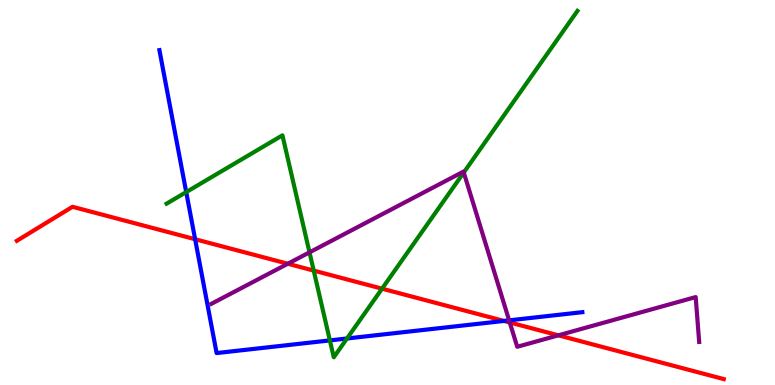[{'lines': ['blue', 'red'], 'intersections': [{'x': 2.52, 'y': 3.79}, {'x': 6.5, 'y': 1.66}]}, {'lines': ['green', 'red'], 'intersections': [{'x': 4.05, 'y': 2.97}, {'x': 4.93, 'y': 2.5}]}, {'lines': ['purple', 'red'], 'intersections': [{'x': 3.71, 'y': 3.15}, {'x': 6.58, 'y': 1.62}, {'x': 7.2, 'y': 1.29}]}, {'lines': ['blue', 'green'], 'intersections': [{'x': 2.4, 'y': 5.01}, {'x': 4.26, 'y': 1.16}, {'x': 4.48, 'y': 1.21}]}, {'lines': ['blue', 'purple'], 'intersections': [{'x': 6.57, 'y': 1.68}]}, {'lines': ['green', 'purple'], 'intersections': [{'x': 3.99, 'y': 3.45}, {'x': 5.98, 'y': 5.52}]}]